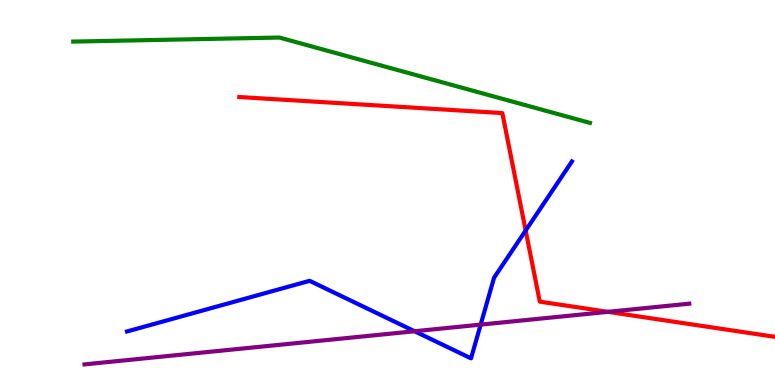[{'lines': ['blue', 'red'], 'intersections': [{'x': 6.78, 'y': 4.01}]}, {'lines': ['green', 'red'], 'intersections': []}, {'lines': ['purple', 'red'], 'intersections': [{'x': 7.84, 'y': 1.9}]}, {'lines': ['blue', 'green'], 'intersections': []}, {'lines': ['blue', 'purple'], 'intersections': [{'x': 5.35, 'y': 1.4}, {'x': 6.2, 'y': 1.57}]}, {'lines': ['green', 'purple'], 'intersections': []}]